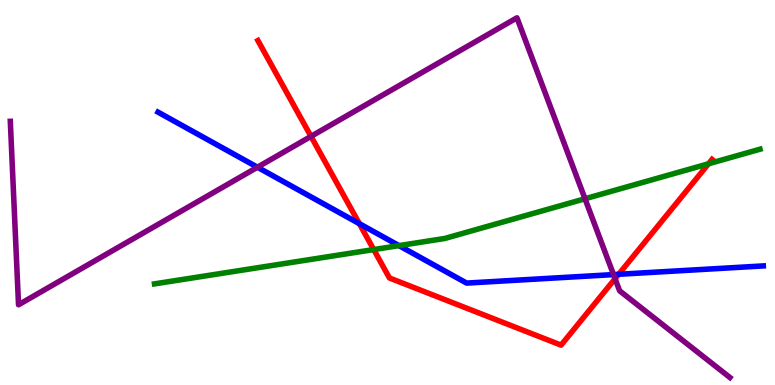[{'lines': ['blue', 'red'], 'intersections': [{'x': 4.64, 'y': 4.19}, {'x': 7.98, 'y': 2.88}]}, {'lines': ['green', 'red'], 'intersections': [{'x': 4.82, 'y': 3.52}, {'x': 9.14, 'y': 5.75}]}, {'lines': ['purple', 'red'], 'intersections': [{'x': 4.01, 'y': 6.46}, {'x': 7.94, 'y': 2.76}]}, {'lines': ['blue', 'green'], 'intersections': [{'x': 5.15, 'y': 3.62}]}, {'lines': ['blue', 'purple'], 'intersections': [{'x': 3.32, 'y': 5.66}, {'x': 7.92, 'y': 2.87}]}, {'lines': ['green', 'purple'], 'intersections': [{'x': 7.55, 'y': 4.84}]}]